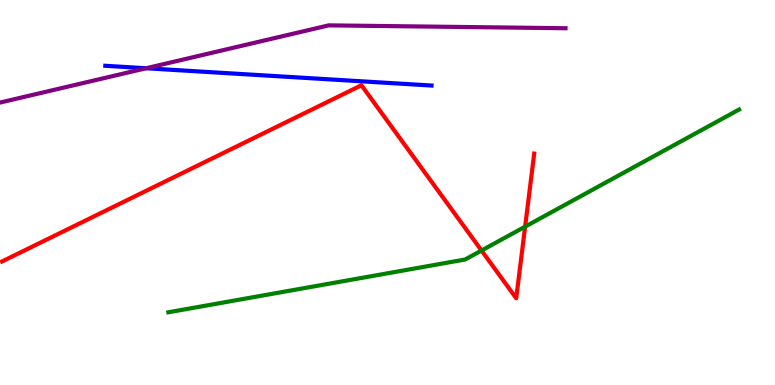[{'lines': ['blue', 'red'], 'intersections': []}, {'lines': ['green', 'red'], 'intersections': [{'x': 6.21, 'y': 3.49}, {'x': 6.78, 'y': 4.11}]}, {'lines': ['purple', 'red'], 'intersections': []}, {'lines': ['blue', 'green'], 'intersections': []}, {'lines': ['blue', 'purple'], 'intersections': [{'x': 1.88, 'y': 8.23}]}, {'lines': ['green', 'purple'], 'intersections': []}]